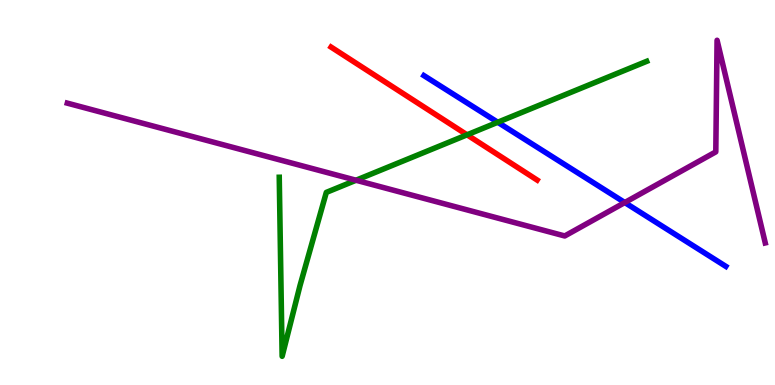[{'lines': ['blue', 'red'], 'intersections': []}, {'lines': ['green', 'red'], 'intersections': [{'x': 6.03, 'y': 6.5}]}, {'lines': ['purple', 'red'], 'intersections': []}, {'lines': ['blue', 'green'], 'intersections': [{'x': 6.42, 'y': 6.82}]}, {'lines': ['blue', 'purple'], 'intersections': [{'x': 8.06, 'y': 4.74}]}, {'lines': ['green', 'purple'], 'intersections': [{'x': 4.59, 'y': 5.32}]}]